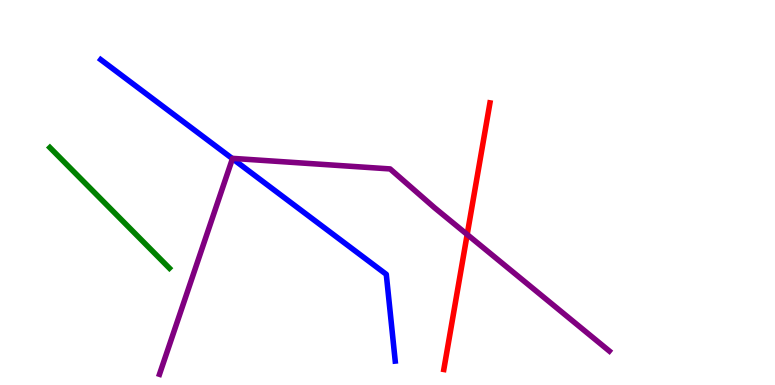[{'lines': ['blue', 'red'], 'intersections': []}, {'lines': ['green', 'red'], 'intersections': []}, {'lines': ['purple', 'red'], 'intersections': [{'x': 6.03, 'y': 3.91}]}, {'lines': ['blue', 'green'], 'intersections': []}, {'lines': ['blue', 'purple'], 'intersections': [{'x': 3.0, 'y': 5.88}]}, {'lines': ['green', 'purple'], 'intersections': []}]